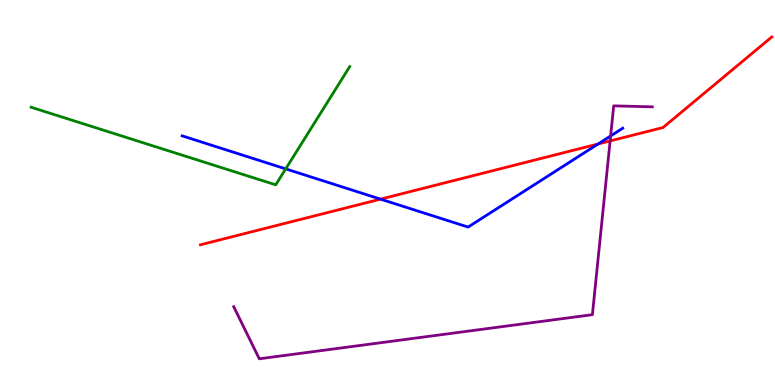[{'lines': ['blue', 'red'], 'intersections': [{'x': 4.91, 'y': 4.83}, {'x': 7.72, 'y': 6.26}]}, {'lines': ['green', 'red'], 'intersections': []}, {'lines': ['purple', 'red'], 'intersections': [{'x': 7.87, 'y': 6.34}]}, {'lines': ['blue', 'green'], 'intersections': [{'x': 3.69, 'y': 5.61}]}, {'lines': ['blue', 'purple'], 'intersections': [{'x': 7.88, 'y': 6.47}]}, {'lines': ['green', 'purple'], 'intersections': []}]